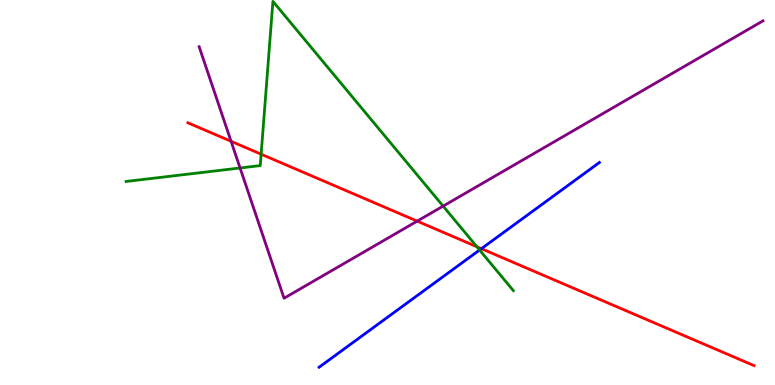[{'lines': ['blue', 'red'], 'intersections': [{'x': 6.21, 'y': 3.54}]}, {'lines': ['green', 'red'], 'intersections': [{'x': 3.37, 'y': 5.99}, {'x': 6.15, 'y': 3.59}]}, {'lines': ['purple', 'red'], 'intersections': [{'x': 2.98, 'y': 6.33}, {'x': 5.38, 'y': 4.26}]}, {'lines': ['blue', 'green'], 'intersections': [{'x': 6.19, 'y': 3.51}]}, {'lines': ['blue', 'purple'], 'intersections': []}, {'lines': ['green', 'purple'], 'intersections': [{'x': 3.1, 'y': 5.64}, {'x': 5.72, 'y': 4.65}]}]